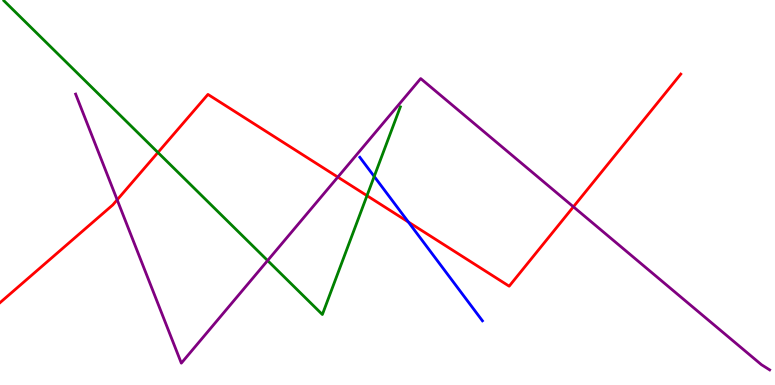[{'lines': ['blue', 'red'], 'intersections': [{'x': 5.27, 'y': 4.23}]}, {'lines': ['green', 'red'], 'intersections': [{'x': 2.04, 'y': 6.04}, {'x': 4.74, 'y': 4.92}]}, {'lines': ['purple', 'red'], 'intersections': [{'x': 1.51, 'y': 4.81}, {'x': 4.36, 'y': 5.4}, {'x': 7.4, 'y': 4.63}]}, {'lines': ['blue', 'green'], 'intersections': [{'x': 4.83, 'y': 5.42}]}, {'lines': ['blue', 'purple'], 'intersections': []}, {'lines': ['green', 'purple'], 'intersections': [{'x': 3.45, 'y': 3.23}]}]